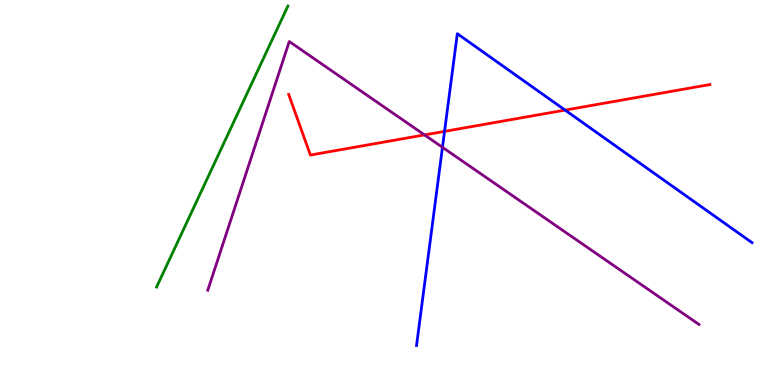[{'lines': ['blue', 'red'], 'intersections': [{'x': 5.74, 'y': 6.59}, {'x': 7.29, 'y': 7.14}]}, {'lines': ['green', 'red'], 'intersections': []}, {'lines': ['purple', 'red'], 'intersections': [{'x': 5.48, 'y': 6.5}]}, {'lines': ['blue', 'green'], 'intersections': []}, {'lines': ['blue', 'purple'], 'intersections': [{'x': 5.71, 'y': 6.17}]}, {'lines': ['green', 'purple'], 'intersections': []}]